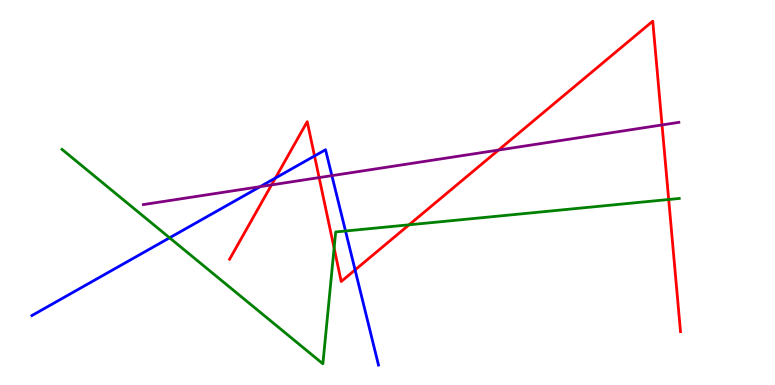[{'lines': ['blue', 'red'], 'intersections': [{'x': 3.55, 'y': 5.38}, {'x': 4.06, 'y': 5.95}, {'x': 4.58, 'y': 2.99}]}, {'lines': ['green', 'red'], 'intersections': [{'x': 4.31, 'y': 3.56}, {'x': 5.28, 'y': 4.16}, {'x': 8.63, 'y': 4.82}]}, {'lines': ['purple', 'red'], 'intersections': [{'x': 3.5, 'y': 5.2}, {'x': 4.12, 'y': 5.39}, {'x': 6.43, 'y': 6.1}, {'x': 8.54, 'y': 6.75}]}, {'lines': ['blue', 'green'], 'intersections': [{'x': 2.19, 'y': 3.82}, {'x': 4.46, 'y': 4.0}]}, {'lines': ['blue', 'purple'], 'intersections': [{'x': 3.36, 'y': 5.15}, {'x': 4.28, 'y': 5.44}]}, {'lines': ['green', 'purple'], 'intersections': []}]